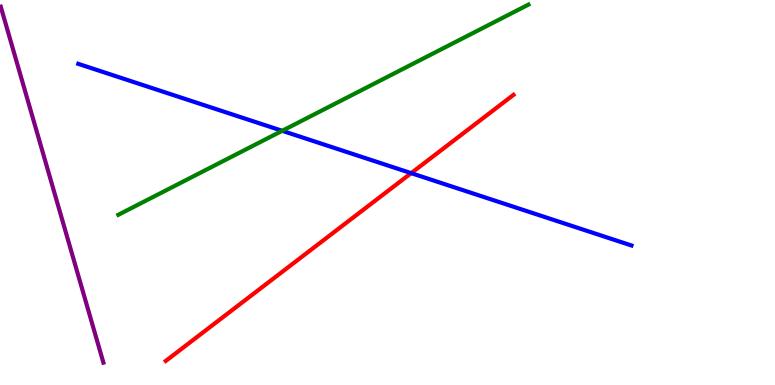[{'lines': ['blue', 'red'], 'intersections': [{'x': 5.31, 'y': 5.5}]}, {'lines': ['green', 'red'], 'intersections': []}, {'lines': ['purple', 'red'], 'intersections': []}, {'lines': ['blue', 'green'], 'intersections': [{'x': 3.64, 'y': 6.6}]}, {'lines': ['blue', 'purple'], 'intersections': []}, {'lines': ['green', 'purple'], 'intersections': []}]